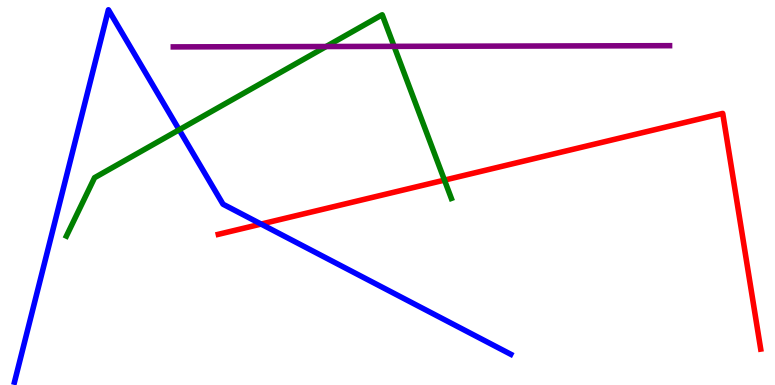[{'lines': ['blue', 'red'], 'intersections': [{'x': 3.37, 'y': 4.18}]}, {'lines': ['green', 'red'], 'intersections': [{'x': 5.74, 'y': 5.32}]}, {'lines': ['purple', 'red'], 'intersections': []}, {'lines': ['blue', 'green'], 'intersections': [{'x': 2.31, 'y': 6.63}]}, {'lines': ['blue', 'purple'], 'intersections': []}, {'lines': ['green', 'purple'], 'intersections': [{'x': 4.21, 'y': 8.79}, {'x': 5.09, 'y': 8.8}]}]